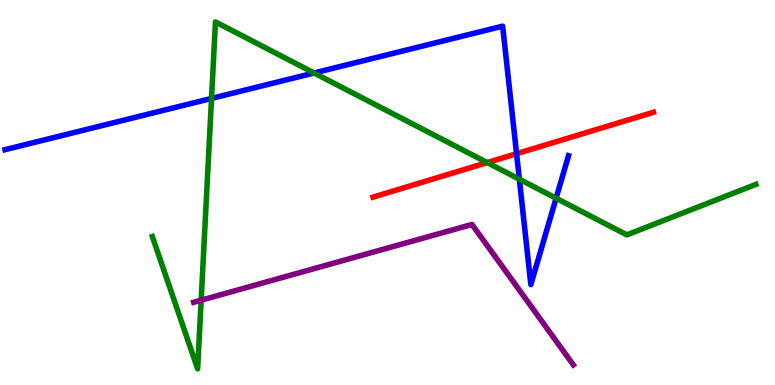[{'lines': ['blue', 'red'], 'intersections': [{'x': 6.67, 'y': 6.01}]}, {'lines': ['green', 'red'], 'intersections': [{'x': 6.29, 'y': 5.78}]}, {'lines': ['purple', 'red'], 'intersections': []}, {'lines': ['blue', 'green'], 'intersections': [{'x': 2.73, 'y': 7.44}, {'x': 4.05, 'y': 8.1}, {'x': 6.7, 'y': 5.35}, {'x': 7.18, 'y': 4.85}]}, {'lines': ['blue', 'purple'], 'intersections': []}, {'lines': ['green', 'purple'], 'intersections': [{'x': 2.6, 'y': 2.2}]}]